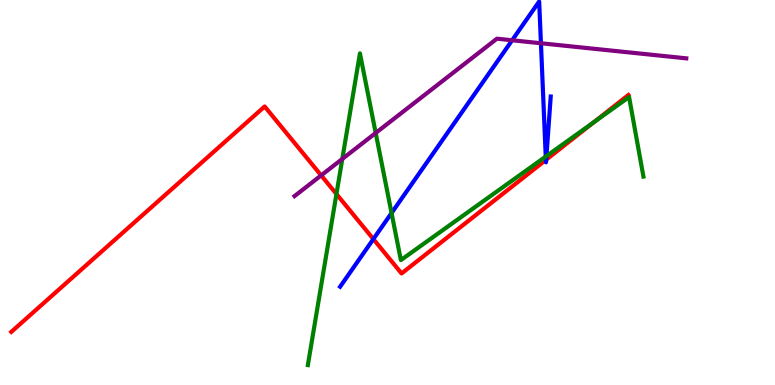[{'lines': ['blue', 'red'], 'intersections': [{'x': 4.82, 'y': 3.79}, {'x': 7.04, 'y': 5.85}, {'x': 7.05, 'y': 5.85}]}, {'lines': ['green', 'red'], 'intersections': [{'x': 4.34, 'y': 4.96}, {'x': 7.66, 'y': 6.82}]}, {'lines': ['purple', 'red'], 'intersections': [{'x': 4.14, 'y': 5.44}]}, {'lines': ['blue', 'green'], 'intersections': [{'x': 5.05, 'y': 4.47}, {'x': 7.04, 'y': 5.93}, {'x': 7.05, 'y': 5.95}]}, {'lines': ['blue', 'purple'], 'intersections': [{'x': 6.61, 'y': 8.95}, {'x': 6.98, 'y': 8.88}]}, {'lines': ['green', 'purple'], 'intersections': [{'x': 4.42, 'y': 5.87}, {'x': 4.85, 'y': 6.55}]}]